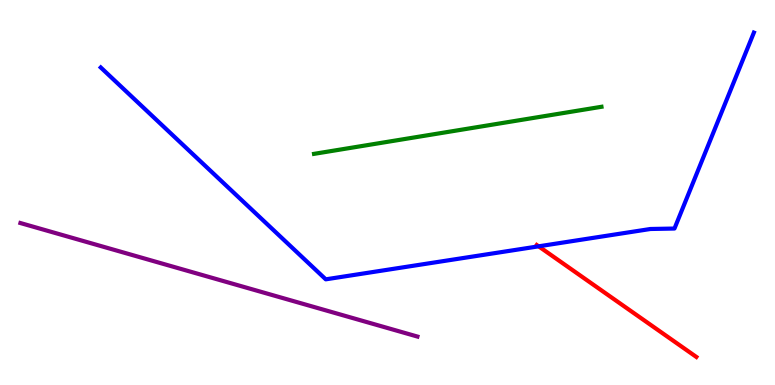[{'lines': ['blue', 'red'], 'intersections': [{'x': 6.95, 'y': 3.6}]}, {'lines': ['green', 'red'], 'intersections': []}, {'lines': ['purple', 'red'], 'intersections': []}, {'lines': ['blue', 'green'], 'intersections': []}, {'lines': ['blue', 'purple'], 'intersections': []}, {'lines': ['green', 'purple'], 'intersections': []}]